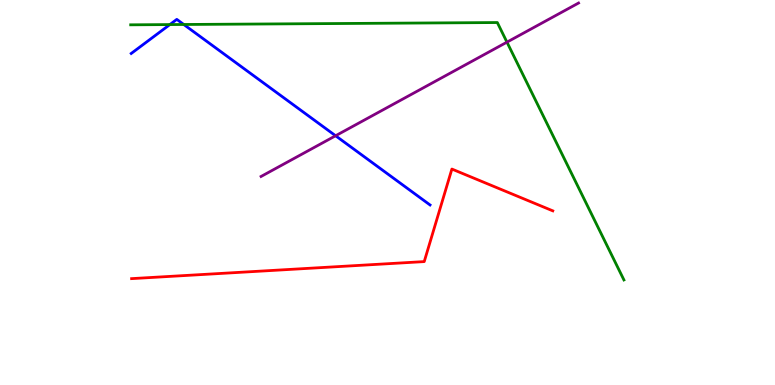[{'lines': ['blue', 'red'], 'intersections': []}, {'lines': ['green', 'red'], 'intersections': []}, {'lines': ['purple', 'red'], 'intersections': []}, {'lines': ['blue', 'green'], 'intersections': [{'x': 2.19, 'y': 9.36}, {'x': 2.37, 'y': 9.36}]}, {'lines': ['blue', 'purple'], 'intersections': [{'x': 4.33, 'y': 6.47}]}, {'lines': ['green', 'purple'], 'intersections': [{'x': 6.54, 'y': 8.91}]}]